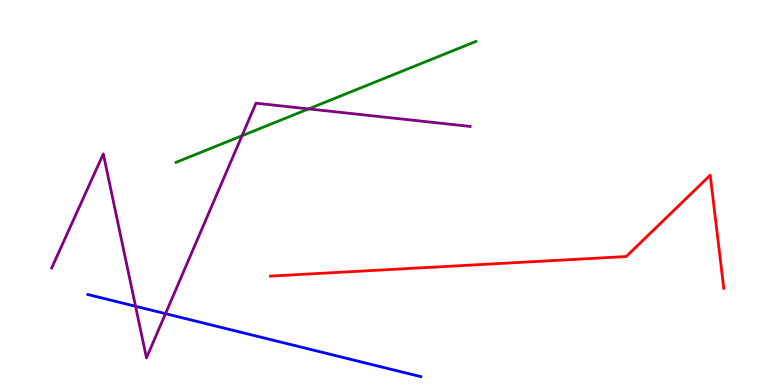[{'lines': ['blue', 'red'], 'intersections': []}, {'lines': ['green', 'red'], 'intersections': []}, {'lines': ['purple', 'red'], 'intersections': []}, {'lines': ['blue', 'green'], 'intersections': []}, {'lines': ['blue', 'purple'], 'intersections': [{'x': 1.75, 'y': 2.04}, {'x': 2.14, 'y': 1.85}]}, {'lines': ['green', 'purple'], 'intersections': [{'x': 3.12, 'y': 6.47}, {'x': 3.98, 'y': 7.17}]}]